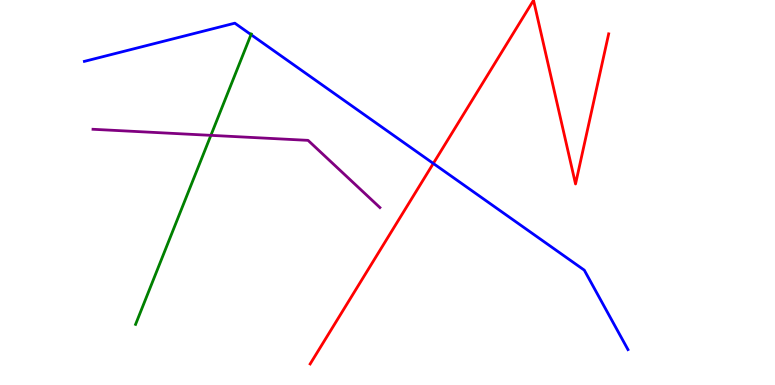[{'lines': ['blue', 'red'], 'intersections': [{'x': 5.59, 'y': 5.75}]}, {'lines': ['green', 'red'], 'intersections': []}, {'lines': ['purple', 'red'], 'intersections': []}, {'lines': ['blue', 'green'], 'intersections': [{'x': 3.24, 'y': 9.1}]}, {'lines': ['blue', 'purple'], 'intersections': []}, {'lines': ['green', 'purple'], 'intersections': [{'x': 2.72, 'y': 6.48}]}]